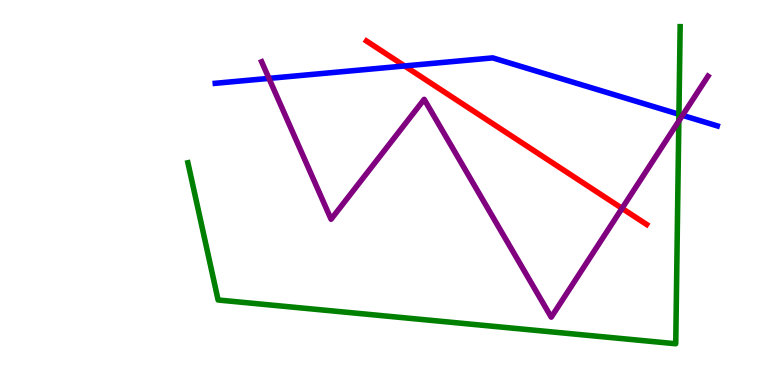[{'lines': ['blue', 'red'], 'intersections': [{'x': 5.22, 'y': 8.29}]}, {'lines': ['green', 'red'], 'intersections': []}, {'lines': ['purple', 'red'], 'intersections': [{'x': 8.03, 'y': 4.59}]}, {'lines': ['blue', 'green'], 'intersections': [{'x': 8.76, 'y': 7.03}]}, {'lines': ['blue', 'purple'], 'intersections': [{'x': 3.47, 'y': 7.96}, {'x': 8.81, 'y': 7.0}]}, {'lines': ['green', 'purple'], 'intersections': [{'x': 8.76, 'y': 6.86}]}]